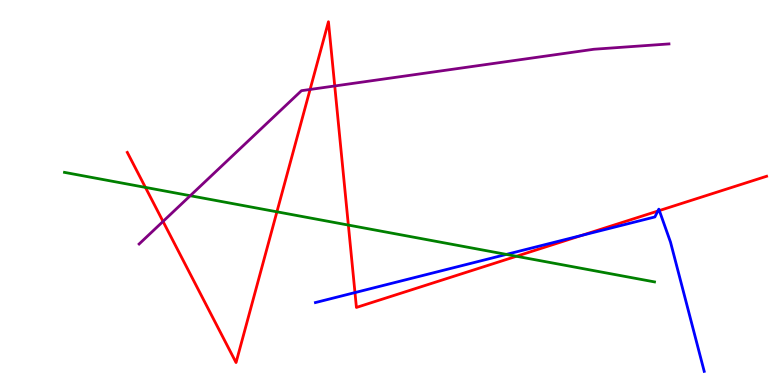[{'lines': ['blue', 'red'], 'intersections': [{'x': 4.58, 'y': 2.4}, {'x': 7.51, 'y': 3.89}, {'x': 8.49, 'y': 4.52}, {'x': 8.51, 'y': 4.53}]}, {'lines': ['green', 'red'], 'intersections': [{'x': 1.88, 'y': 5.13}, {'x': 3.57, 'y': 4.5}, {'x': 4.49, 'y': 4.15}, {'x': 6.66, 'y': 3.34}]}, {'lines': ['purple', 'red'], 'intersections': [{'x': 2.1, 'y': 4.25}, {'x': 4.0, 'y': 7.68}, {'x': 4.32, 'y': 7.77}]}, {'lines': ['blue', 'green'], 'intersections': [{'x': 6.53, 'y': 3.39}]}, {'lines': ['blue', 'purple'], 'intersections': []}, {'lines': ['green', 'purple'], 'intersections': [{'x': 2.45, 'y': 4.92}]}]